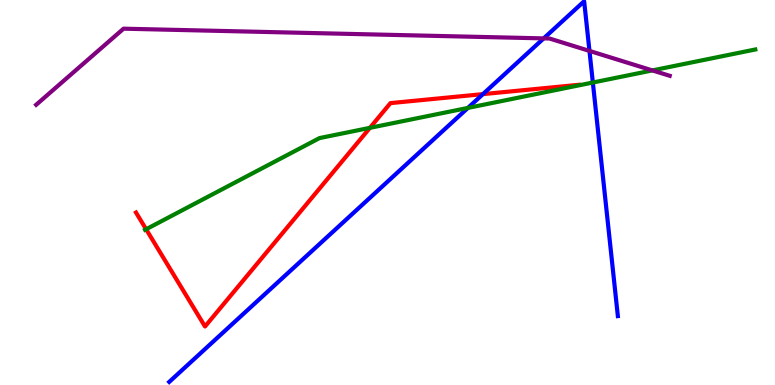[{'lines': ['blue', 'red'], 'intersections': [{'x': 6.23, 'y': 7.56}]}, {'lines': ['green', 'red'], 'intersections': [{'x': 1.89, 'y': 4.05}, {'x': 4.77, 'y': 6.68}]}, {'lines': ['purple', 'red'], 'intersections': []}, {'lines': ['blue', 'green'], 'intersections': [{'x': 6.04, 'y': 7.2}, {'x': 7.65, 'y': 7.86}]}, {'lines': ['blue', 'purple'], 'intersections': [{'x': 7.02, 'y': 9.0}, {'x': 7.61, 'y': 8.68}]}, {'lines': ['green', 'purple'], 'intersections': [{'x': 8.42, 'y': 8.17}]}]